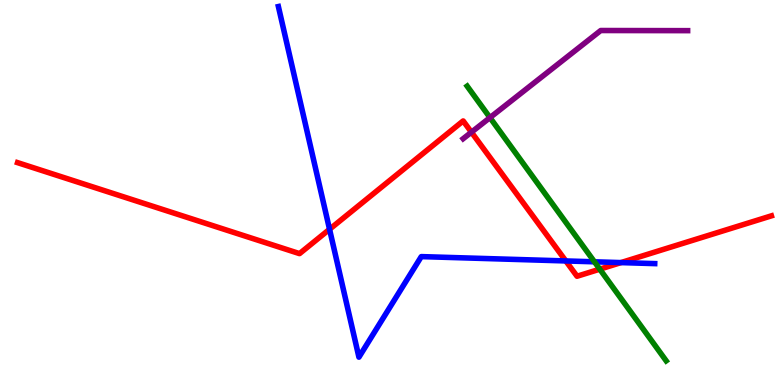[{'lines': ['blue', 'red'], 'intersections': [{'x': 4.25, 'y': 4.04}, {'x': 7.3, 'y': 3.22}, {'x': 8.01, 'y': 3.18}]}, {'lines': ['green', 'red'], 'intersections': [{'x': 7.74, 'y': 3.01}]}, {'lines': ['purple', 'red'], 'intersections': [{'x': 6.08, 'y': 6.57}]}, {'lines': ['blue', 'green'], 'intersections': [{'x': 7.67, 'y': 3.2}]}, {'lines': ['blue', 'purple'], 'intersections': []}, {'lines': ['green', 'purple'], 'intersections': [{'x': 6.32, 'y': 6.94}]}]